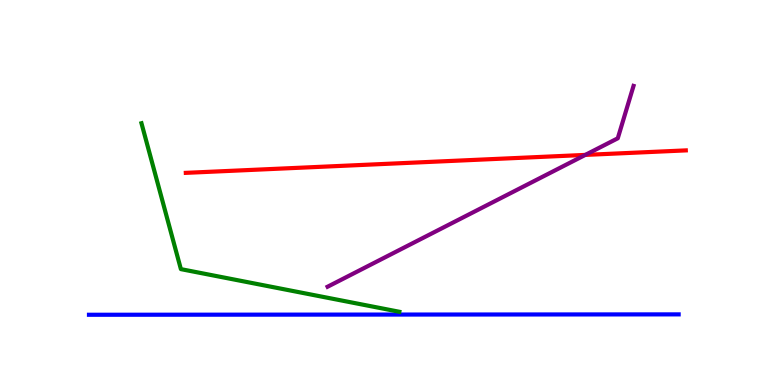[{'lines': ['blue', 'red'], 'intersections': []}, {'lines': ['green', 'red'], 'intersections': []}, {'lines': ['purple', 'red'], 'intersections': [{'x': 7.55, 'y': 5.98}]}, {'lines': ['blue', 'green'], 'intersections': []}, {'lines': ['blue', 'purple'], 'intersections': []}, {'lines': ['green', 'purple'], 'intersections': []}]